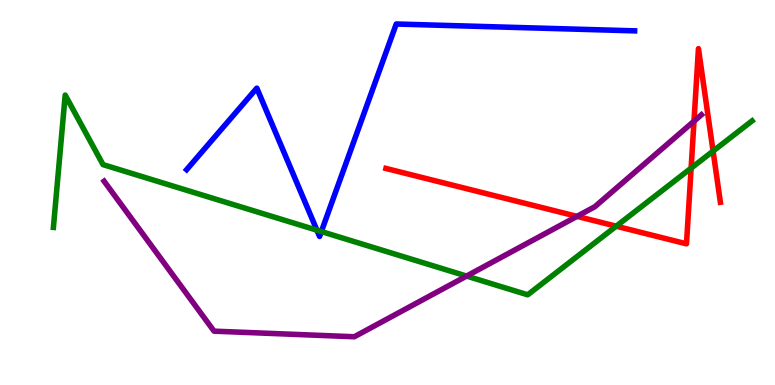[{'lines': ['blue', 'red'], 'intersections': []}, {'lines': ['green', 'red'], 'intersections': [{'x': 7.95, 'y': 4.12}, {'x': 8.92, 'y': 5.63}, {'x': 9.2, 'y': 6.08}]}, {'lines': ['purple', 'red'], 'intersections': [{'x': 7.45, 'y': 4.38}, {'x': 8.95, 'y': 6.85}]}, {'lines': ['blue', 'green'], 'intersections': [{'x': 4.09, 'y': 4.02}, {'x': 4.15, 'y': 3.99}]}, {'lines': ['blue', 'purple'], 'intersections': []}, {'lines': ['green', 'purple'], 'intersections': [{'x': 6.02, 'y': 2.83}]}]